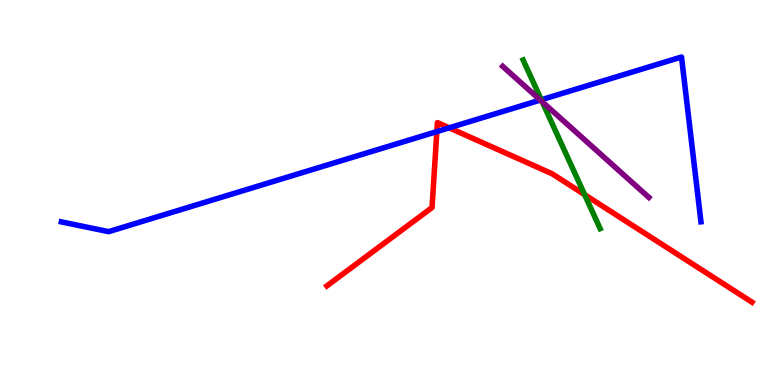[{'lines': ['blue', 'red'], 'intersections': [{'x': 5.64, 'y': 6.58}, {'x': 5.8, 'y': 6.68}]}, {'lines': ['green', 'red'], 'intersections': [{'x': 7.54, 'y': 4.94}]}, {'lines': ['purple', 'red'], 'intersections': []}, {'lines': ['blue', 'green'], 'intersections': [{'x': 6.98, 'y': 7.41}]}, {'lines': ['blue', 'purple'], 'intersections': [{'x': 6.97, 'y': 7.4}]}, {'lines': ['green', 'purple'], 'intersections': [{'x': 7.0, 'y': 7.36}]}]